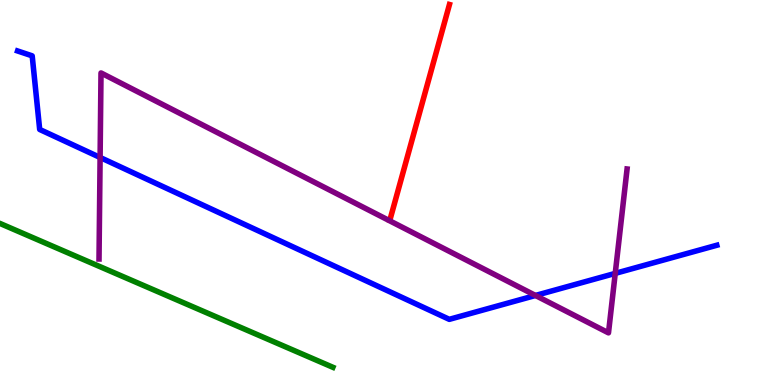[{'lines': ['blue', 'red'], 'intersections': []}, {'lines': ['green', 'red'], 'intersections': []}, {'lines': ['purple', 'red'], 'intersections': []}, {'lines': ['blue', 'green'], 'intersections': []}, {'lines': ['blue', 'purple'], 'intersections': [{'x': 1.29, 'y': 5.91}, {'x': 6.91, 'y': 2.33}, {'x': 7.94, 'y': 2.9}]}, {'lines': ['green', 'purple'], 'intersections': []}]